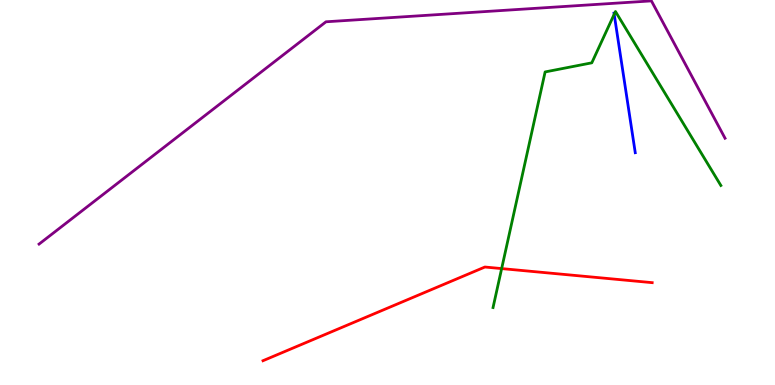[{'lines': ['blue', 'red'], 'intersections': []}, {'lines': ['green', 'red'], 'intersections': [{'x': 6.47, 'y': 3.02}]}, {'lines': ['purple', 'red'], 'intersections': []}, {'lines': ['blue', 'green'], 'intersections': [{'x': 7.92, 'y': 9.63}]}, {'lines': ['blue', 'purple'], 'intersections': []}, {'lines': ['green', 'purple'], 'intersections': []}]